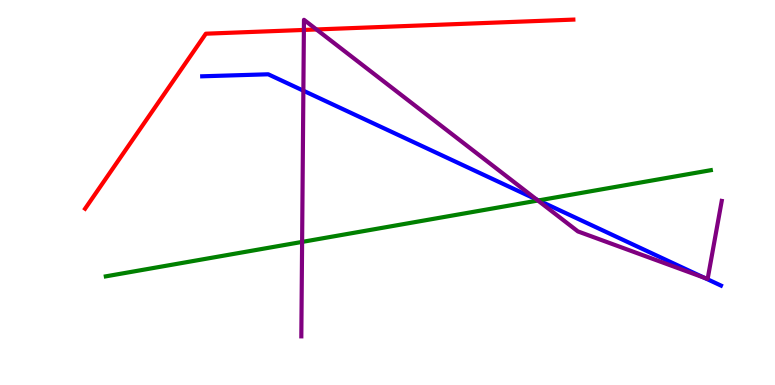[{'lines': ['blue', 'red'], 'intersections': []}, {'lines': ['green', 'red'], 'intersections': []}, {'lines': ['purple', 'red'], 'intersections': [{'x': 3.92, 'y': 9.22}, {'x': 4.08, 'y': 9.23}]}, {'lines': ['blue', 'green'], 'intersections': [{'x': 6.95, 'y': 4.79}]}, {'lines': ['blue', 'purple'], 'intersections': [{'x': 3.91, 'y': 7.64}, {'x': 6.92, 'y': 4.82}, {'x': 9.08, 'y': 2.79}]}, {'lines': ['green', 'purple'], 'intersections': [{'x': 3.9, 'y': 3.72}, {'x': 6.94, 'y': 4.79}]}]